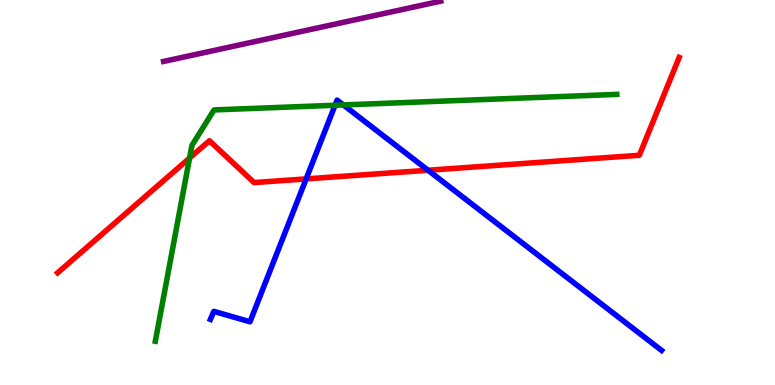[{'lines': ['blue', 'red'], 'intersections': [{'x': 3.95, 'y': 5.35}, {'x': 5.52, 'y': 5.58}]}, {'lines': ['green', 'red'], 'intersections': [{'x': 2.45, 'y': 5.9}]}, {'lines': ['purple', 'red'], 'intersections': []}, {'lines': ['blue', 'green'], 'intersections': [{'x': 4.32, 'y': 7.27}, {'x': 4.43, 'y': 7.27}]}, {'lines': ['blue', 'purple'], 'intersections': []}, {'lines': ['green', 'purple'], 'intersections': []}]